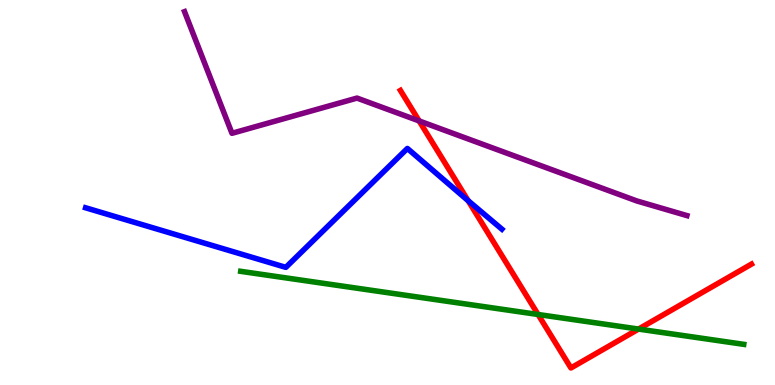[{'lines': ['blue', 'red'], 'intersections': [{'x': 6.04, 'y': 4.79}]}, {'lines': ['green', 'red'], 'intersections': [{'x': 6.94, 'y': 1.83}, {'x': 8.24, 'y': 1.45}]}, {'lines': ['purple', 'red'], 'intersections': [{'x': 5.41, 'y': 6.86}]}, {'lines': ['blue', 'green'], 'intersections': []}, {'lines': ['blue', 'purple'], 'intersections': []}, {'lines': ['green', 'purple'], 'intersections': []}]